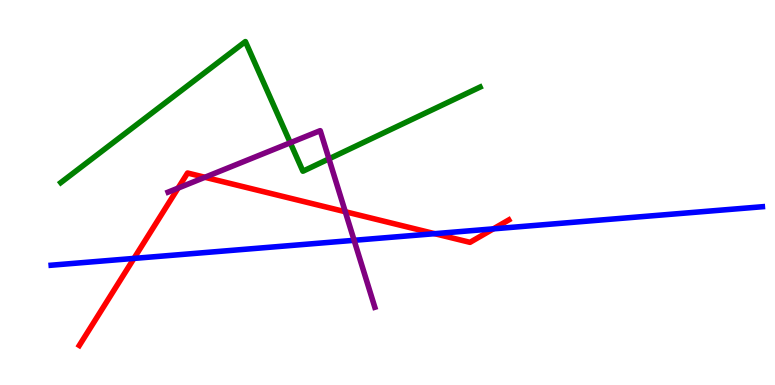[{'lines': ['blue', 'red'], 'intersections': [{'x': 1.73, 'y': 3.29}, {'x': 5.61, 'y': 3.93}, {'x': 6.37, 'y': 4.06}]}, {'lines': ['green', 'red'], 'intersections': []}, {'lines': ['purple', 'red'], 'intersections': [{'x': 2.3, 'y': 5.11}, {'x': 2.64, 'y': 5.4}, {'x': 4.46, 'y': 4.5}]}, {'lines': ['blue', 'green'], 'intersections': []}, {'lines': ['blue', 'purple'], 'intersections': [{'x': 4.57, 'y': 3.76}]}, {'lines': ['green', 'purple'], 'intersections': [{'x': 3.75, 'y': 6.29}, {'x': 4.24, 'y': 5.87}]}]